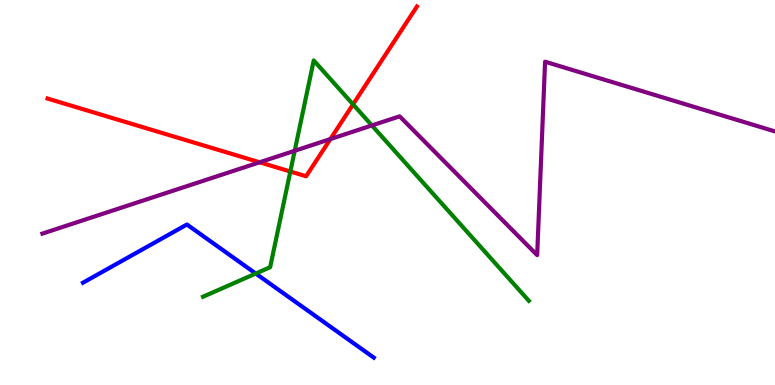[{'lines': ['blue', 'red'], 'intersections': []}, {'lines': ['green', 'red'], 'intersections': [{'x': 3.75, 'y': 5.54}, {'x': 4.56, 'y': 7.29}]}, {'lines': ['purple', 'red'], 'intersections': [{'x': 3.35, 'y': 5.78}, {'x': 4.26, 'y': 6.39}]}, {'lines': ['blue', 'green'], 'intersections': [{'x': 3.3, 'y': 2.9}]}, {'lines': ['blue', 'purple'], 'intersections': []}, {'lines': ['green', 'purple'], 'intersections': [{'x': 3.8, 'y': 6.08}, {'x': 4.8, 'y': 6.74}]}]